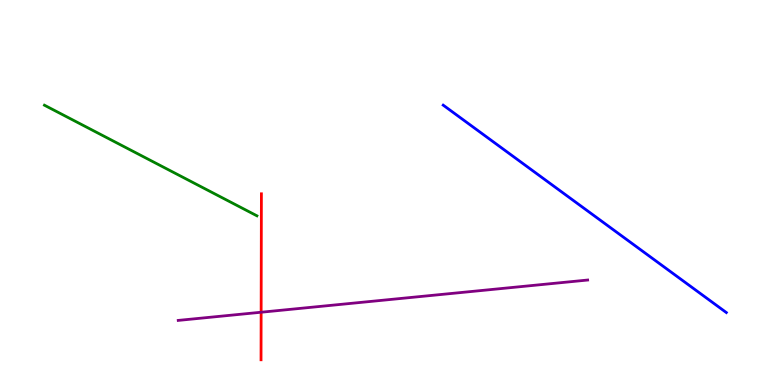[{'lines': ['blue', 'red'], 'intersections': []}, {'lines': ['green', 'red'], 'intersections': []}, {'lines': ['purple', 'red'], 'intersections': [{'x': 3.37, 'y': 1.89}]}, {'lines': ['blue', 'green'], 'intersections': []}, {'lines': ['blue', 'purple'], 'intersections': []}, {'lines': ['green', 'purple'], 'intersections': []}]